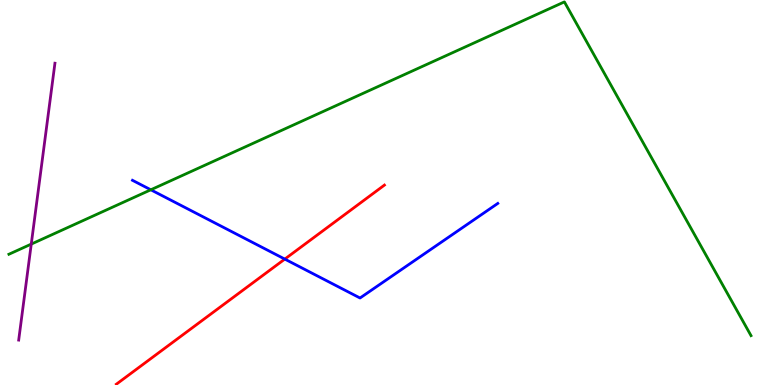[{'lines': ['blue', 'red'], 'intersections': [{'x': 3.67, 'y': 3.27}]}, {'lines': ['green', 'red'], 'intersections': []}, {'lines': ['purple', 'red'], 'intersections': []}, {'lines': ['blue', 'green'], 'intersections': [{'x': 1.95, 'y': 5.07}]}, {'lines': ['blue', 'purple'], 'intersections': []}, {'lines': ['green', 'purple'], 'intersections': [{'x': 0.403, 'y': 3.66}]}]